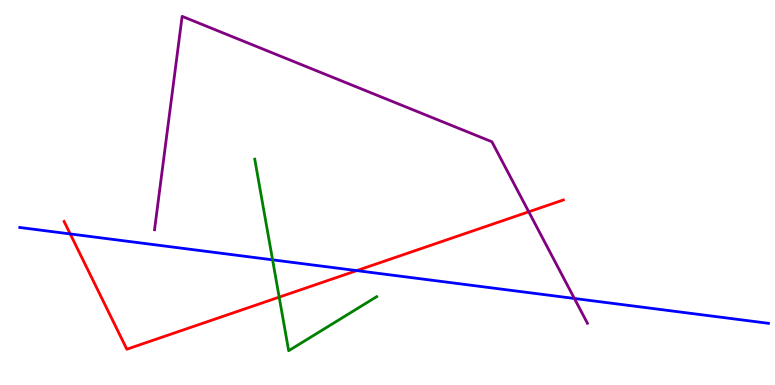[{'lines': ['blue', 'red'], 'intersections': [{'x': 0.906, 'y': 3.92}, {'x': 4.6, 'y': 2.97}]}, {'lines': ['green', 'red'], 'intersections': [{'x': 3.6, 'y': 2.28}]}, {'lines': ['purple', 'red'], 'intersections': [{'x': 6.82, 'y': 4.5}]}, {'lines': ['blue', 'green'], 'intersections': [{'x': 3.52, 'y': 3.25}]}, {'lines': ['blue', 'purple'], 'intersections': [{'x': 7.41, 'y': 2.25}]}, {'lines': ['green', 'purple'], 'intersections': []}]